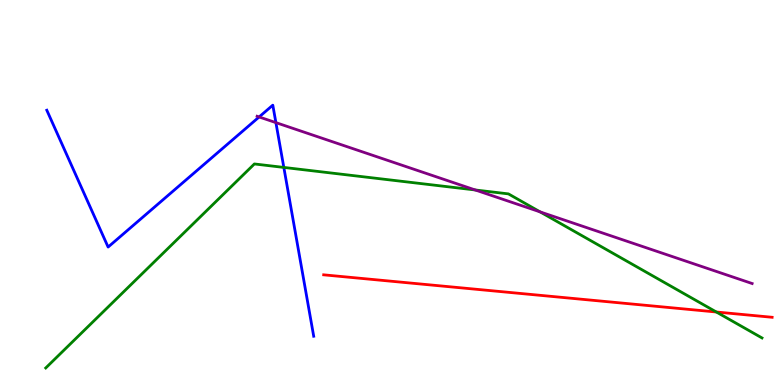[{'lines': ['blue', 'red'], 'intersections': []}, {'lines': ['green', 'red'], 'intersections': [{'x': 9.24, 'y': 1.9}]}, {'lines': ['purple', 'red'], 'intersections': []}, {'lines': ['blue', 'green'], 'intersections': [{'x': 3.66, 'y': 5.65}]}, {'lines': ['blue', 'purple'], 'intersections': [{'x': 3.34, 'y': 6.96}, {'x': 3.56, 'y': 6.82}]}, {'lines': ['green', 'purple'], 'intersections': [{'x': 6.13, 'y': 5.07}, {'x': 6.97, 'y': 4.5}]}]